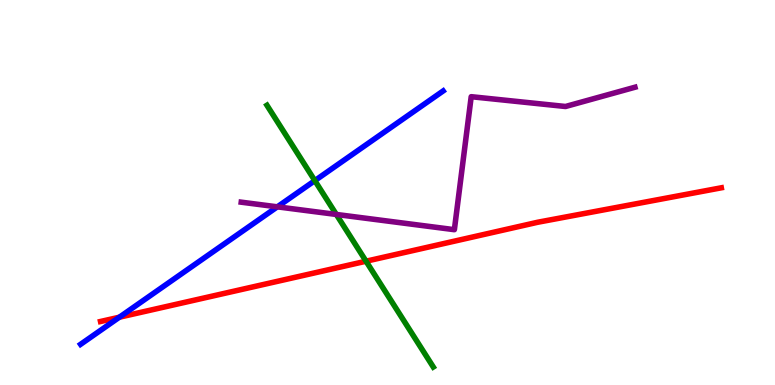[{'lines': ['blue', 'red'], 'intersections': [{'x': 1.54, 'y': 1.76}]}, {'lines': ['green', 'red'], 'intersections': [{'x': 4.72, 'y': 3.22}]}, {'lines': ['purple', 'red'], 'intersections': []}, {'lines': ['blue', 'green'], 'intersections': [{'x': 4.06, 'y': 5.31}]}, {'lines': ['blue', 'purple'], 'intersections': [{'x': 3.58, 'y': 4.63}]}, {'lines': ['green', 'purple'], 'intersections': [{'x': 4.34, 'y': 4.43}]}]